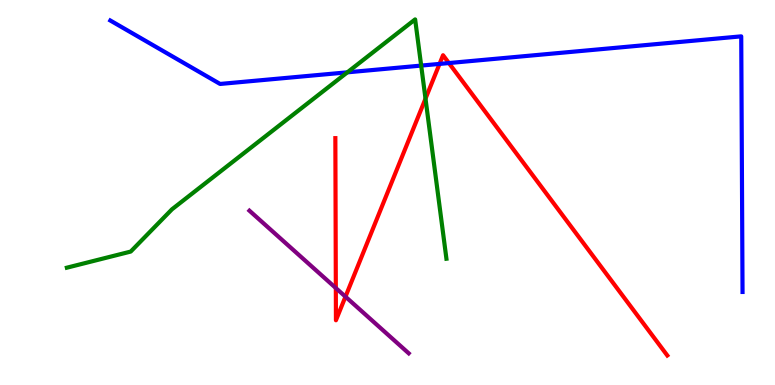[{'lines': ['blue', 'red'], 'intersections': [{'x': 5.67, 'y': 8.34}, {'x': 5.79, 'y': 8.36}]}, {'lines': ['green', 'red'], 'intersections': [{'x': 5.49, 'y': 7.44}]}, {'lines': ['purple', 'red'], 'intersections': [{'x': 4.33, 'y': 2.52}, {'x': 4.46, 'y': 2.29}]}, {'lines': ['blue', 'green'], 'intersections': [{'x': 4.48, 'y': 8.12}, {'x': 5.43, 'y': 8.3}]}, {'lines': ['blue', 'purple'], 'intersections': []}, {'lines': ['green', 'purple'], 'intersections': []}]